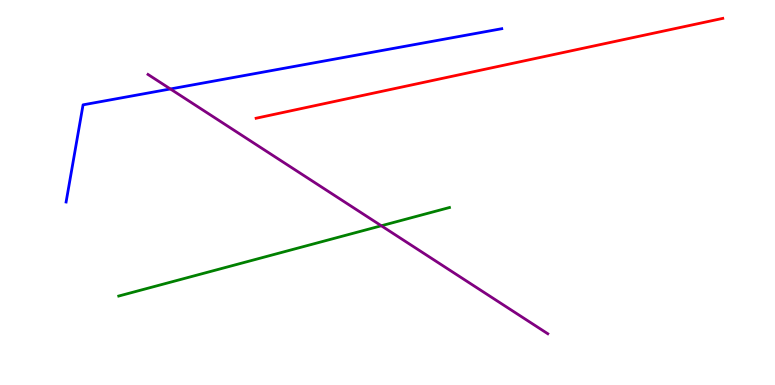[{'lines': ['blue', 'red'], 'intersections': []}, {'lines': ['green', 'red'], 'intersections': []}, {'lines': ['purple', 'red'], 'intersections': []}, {'lines': ['blue', 'green'], 'intersections': []}, {'lines': ['blue', 'purple'], 'intersections': [{'x': 2.2, 'y': 7.69}]}, {'lines': ['green', 'purple'], 'intersections': [{'x': 4.92, 'y': 4.14}]}]